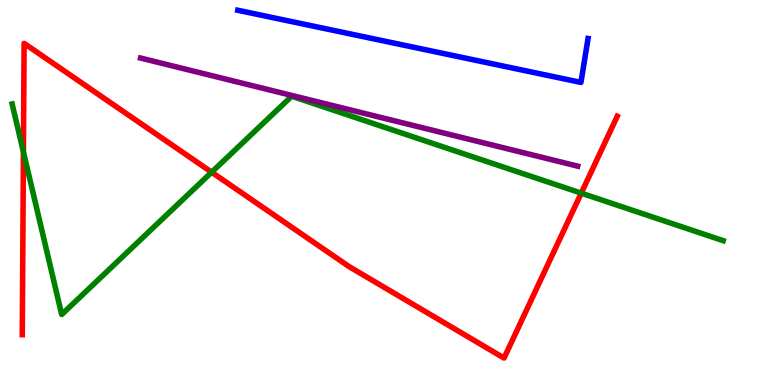[{'lines': ['blue', 'red'], 'intersections': []}, {'lines': ['green', 'red'], 'intersections': [{'x': 0.302, 'y': 6.05}, {'x': 2.73, 'y': 5.53}, {'x': 7.5, 'y': 4.98}]}, {'lines': ['purple', 'red'], 'intersections': []}, {'lines': ['blue', 'green'], 'intersections': []}, {'lines': ['blue', 'purple'], 'intersections': []}, {'lines': ['green', 'purple'], 'intersections': []}]